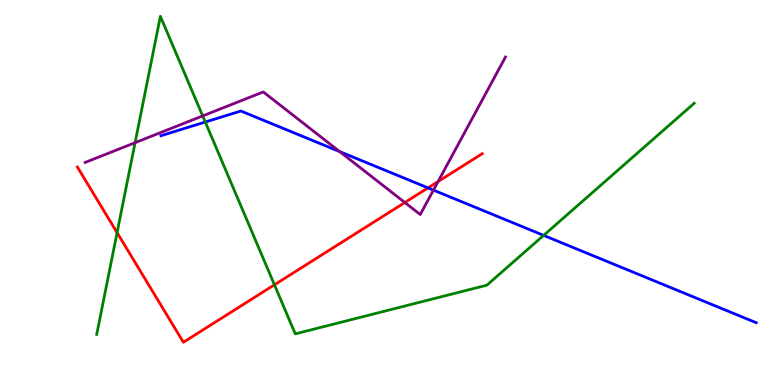[{'lines': ['blue', 'red'], 'intersections': [{'x': 5.52, 'y': 5.12}]}, {'lines': ['green', 'red'], 'intersections': [{'x': 1.51, 'y': 3.96}, {'x': 3.54, 'y': 2.6}]}, {'lines': ['purple', 'red'], 'intersections': [{'x': 5.22, 'y': 4.74}, {'x': 5.65, 'y': 5.28}]}, {'lines': ['blue', 'green'], 'intersections': [{'x': 2.65, 'y': 6.83}, {'x': 7.01, 'y': 3.89}]}, {'lines': ['blue', 'purple'], 'intersections': [{'x': 4.38, 'y': 6.06}, {'x': 5.59, 'y': 5.06}]}, {'lines': ['green', 'purple'], 'intersections': [{'x': 1.74, 'y': 6.29}, {'x': 2.62, 'y': 6.99}]}]